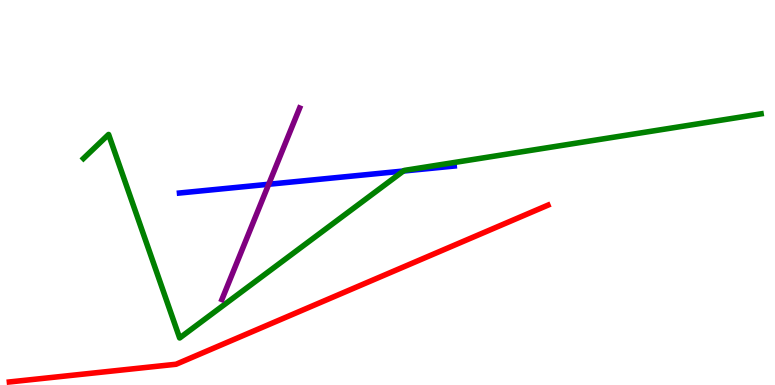[{'lines': ['blue', 'red'], 'intersections': []}, {'lines': ['green', 'red'], 'intersections': []}, {'lines': ['purple', 'red'], 'intersections': []}, {'lines': ['blue', 'green'], 'intersections': [{'x': 5.21, 'y': 5.56}]}, {'lines': ['blue', 'purple'], 'intersections': [{'x': 3.47, 'y': 5.21}]}, {'lines': ['green', 'purple'], 'intersections': []}]